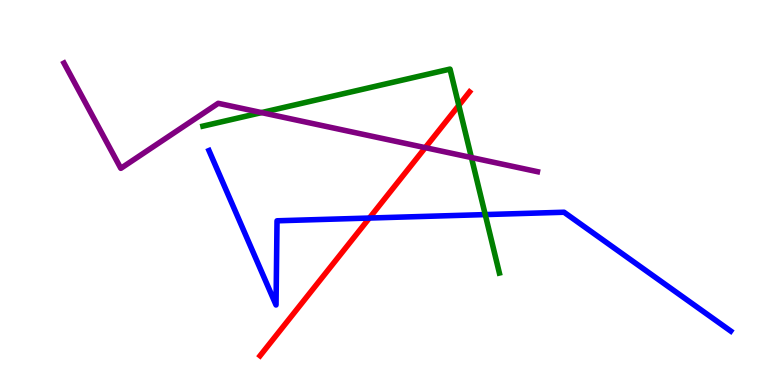[{'lines': ['blue', 'red'], 'intersections': [{'x': 4.77, 'y': 4.34}]}, {'lines': ['green', 'red'], 'intersections': [{'x': 5.92, 'y': 7.26}]}, {'lines': ['purple', 'red'], 'intersections': [{'x': 5.49, 'y': 6.16}]}, {'lines': ['blue', 'green'], 'intersections': [{'x': 6.26, 'y': 4.43}]}, {'lines': ['blue', 'purple'], 'intersections': []}, {'lines': ['green', 'purple'], 'intersections': [{'x': 3.37, 'y': 7.08}, {'x': 6.08, 'y': 5.91}]}]